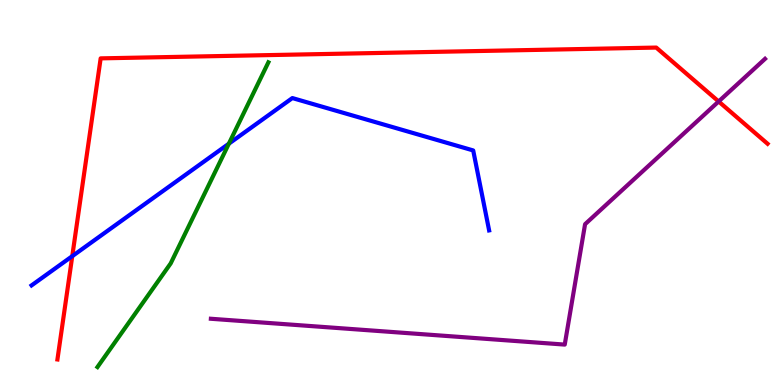[{'lines': ['blue', 'red'], 'intersections': [{'x': 0.932, 'y': 3.35}]}, {'lines': ['green', 'red'], 'intersections': []}, {'lines': ['purple', 'red'], 'intersections': [{'x': 9.27, 'y': 7.36}]}, {'lines': ['blue', 'green'], 'intersections': [{'x': 2.95, 'y': 6.27}]}, {'lines': ['blue', 'purple'], 'intersections': []}, {'lines': ['green', 'purple'], 'intersections': []}]